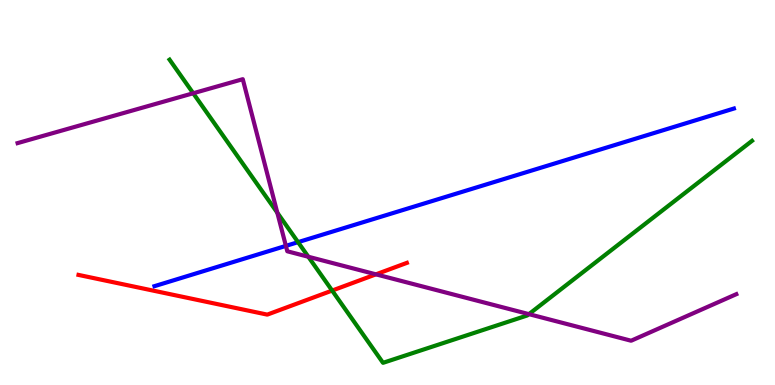[{'lines': ['blue', 'red'], 'intersections': []}, {'lines': ['green', 'red'], 'intersections': [{'x': 4.29, 'y': 2.45}]}, {'lines': ['purple', 'red'], 'intersections': [{'x': 4.85, 'y': 2.87}]}, {'lines': ['blue', 'green'], 'intersections': [{'x': 3.85, 'y': 3.71}]}, {'lines': ['blue', 'purple'], 'intersections': [{'x': 3.69, 'y': 3.61}]}, {'lines': ['green', 'purple'], 'intersections': [{'x': 2.49, 'y': 7.58}, {'x': 3.58, 'y': 4.48}, {'x': 3.98, 'y': 3.33}, {'x': 6.82, 'y': 1.84}]}]